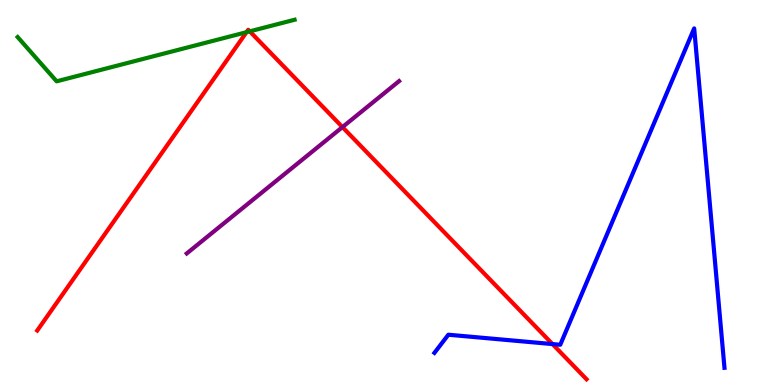[{'lines': ['blue', 'red'], 'intersections': [{'x': 7.13, 'y': 1.06}]}, {'lines': ['green', 'red'], 'intersections': [{'x': 3.18, 'y': 9.16}, {'x': 3.22, 'y': 9.19}]}, {'lines': ['purple', 'red'], 'intersections': [{'x': 4.42, 'y': 6.7}]}, {'lines': ['blue', 'green'], 'intersections': []}, {'lines': ['blue', 'purple'], 'intersections': []}, {'lines': ['green', 'purple'], 'intersections': []}]